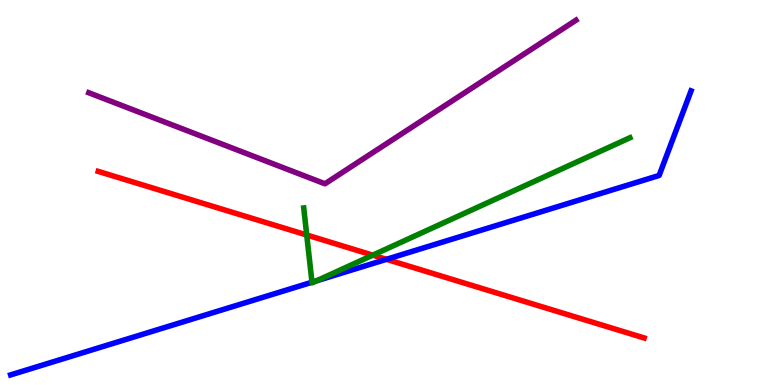[{'lines': ['blue', 'red'], 'intersections': [{'x': 4.99, 'y': 3.26}]}, {'lines': ['green', 'red'], 'intersections': [{'x': 3.96, 'y': 3.9}, {'x': 4.81, 'y': 3.37}]}, {'lines': ['purple', 'red'], 'intersections': []}, {'lines': ['blue', 'green'], 'intersections': [{'x': 4.03, 'y': 2.67}, {'x': 4.08, 'y': 2.71}]}, {'lines': ['blue', 'purple'], 'intersections': []}, {'lines': ['green', 'purple'], 'intersections': []}]